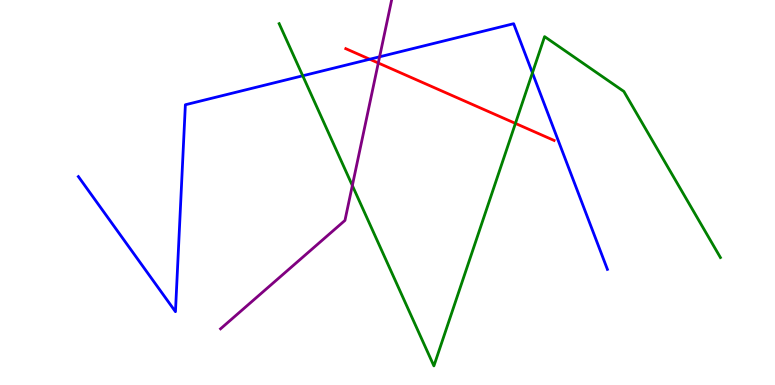[{'lines': ['blue', 'red'], 'intersections': [{'x': 4.77, 'y': 8.46}]}, {'lines': ['green', 'red'], 'intersections': [{'x': 6.65, 'y': 6.79}]}, {'lines': ['purple', 'red'], 'intersections': [{'x': 4.88, 'y': 8.36}]}, {'lines': ['blue', 'green'], 'intersections': [{'x': 3.91, 'y': 8.03}, {'x': 6.87, 'y': 8.11}]}, {'lines': ['blue', 'purple'], 'intersections': [{'x': 4.9, 'y': 8.52}]}, {'lines': ['green', 'purple'], 'intersections': [{'x': 4.55, 'y': 5.18}]}]